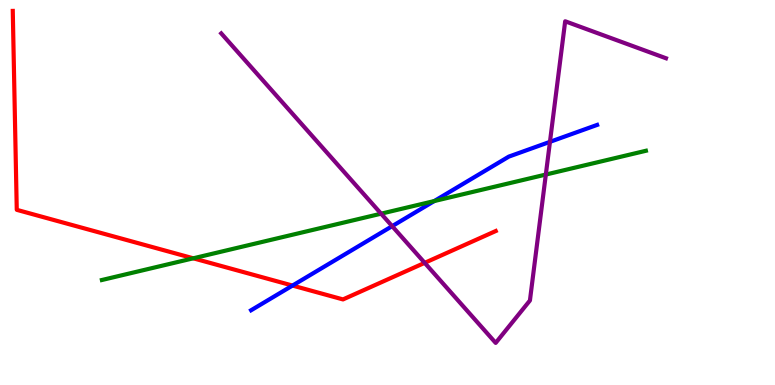[{'lines': ['blue', 'red'], 'intersections': [{'x': 3.77, 'y': 2.58}]}, {'lines': ['green', 'red'], 'intersections': [{'x': 2.49, 'y': 3.29}]}, {'lines': ['purple', 'red'], 'intersections': [{'x': 5.48, 'y': 3.17}]}, {'lines': ['blue', 'green'], 'intersections': [{'x': 5.6, 'y': 4.78}]}, {'lines': ['blue', 'purple'], 'intersections': [{'x': 5.06, 'y': 4.13}, {'x': 7.1, 'y': 6.32}]}, {'lines': ['green', 'purple'], 'intersections': [{'x': 4.92, 'y': 4.45}, {'x': 7.04, 'y': 5.47}]}]